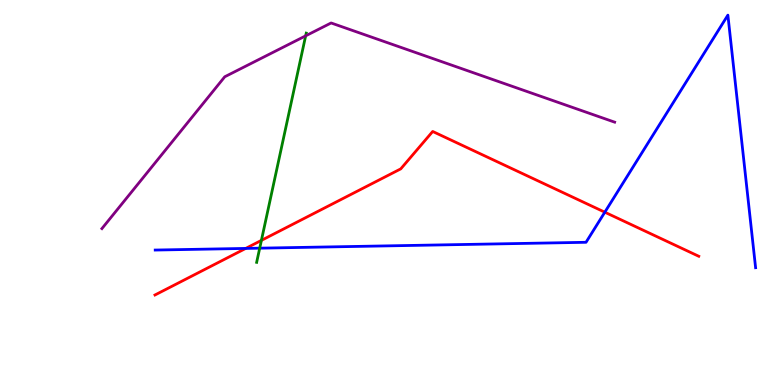[{'lines': ['blue', 'red'], 'intersections': [{'x': 3.17, 'y': 3.55}, {'x': 7.8, 'y': 4.49}]}, {'lines': ['green', 'red'], 'intersections': [{'x': 3.37, 'y': 3.76}]}, {'lines': ['purple', 'red'], 'intersections': []}, {'lines': ['blue', 'green'], 'intersections': [{'x': 3.35, 'y': 3.55}]}, {'lines': ['blue', 'purple'], 'intersections': []}, {'lines': ['green', 'purple'], 'intersections': [{'x': 3.94, 'y': 9.07}]}]